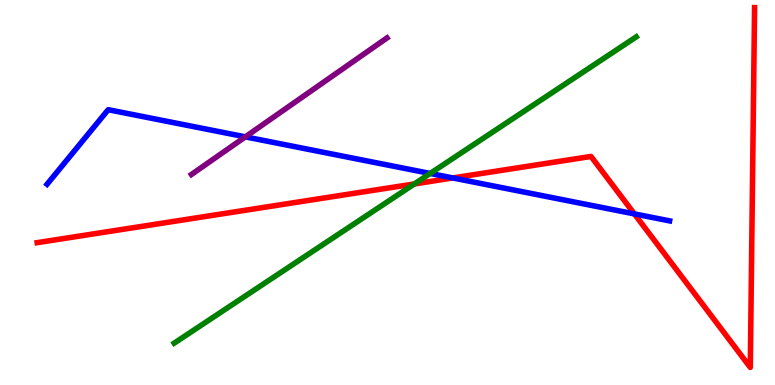[{'lines': ['blue', 'red'], 'intersections': [{'x': 5.84, 'y': 5.38}, {'x': 8.19, 'y': 4.44}]}, {'lines': ['green', 'red'], 'intersections': [{'x': 5.35, 'y': 5.22}]}, {'lines': ['purple', 'red'], 'intersections': []}, {'lines': ['blue', 'green'], 'intersections': [{'x': 5.55, 'y': 5.49}]}, {'lines': ['blue', 'purple'], 'intersections': [{'x': 3.17, 'y': 6.45}]}, {'lines': ['green', 'purple'], 'intersections': []}]